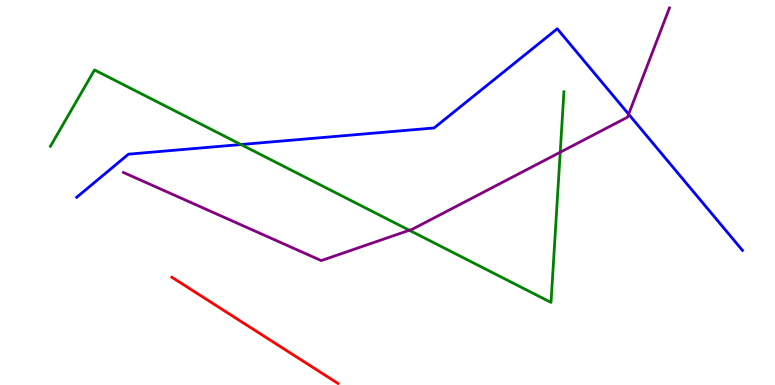[{'lines': ['blue', 'red'], 'intersections': []}, {'lines': ['green', 'red'], 'intersections': []}, {'lines': ['purple', 'red'], 'intersections': []}, {'lines': ['blue', 'green'], 'intersections': [{'x': 3.11, 'y': 6.25}]}, {'lines': ['blue', 'purple'], 'intersections': [{'x': 8.11, 'y': 7.03}]}, {'lines': ['green', 'purple'], 'intersections': [{'x': 5.28, 'y': 4.02}, {'x': 7.23, 'y': 6.05}]}]